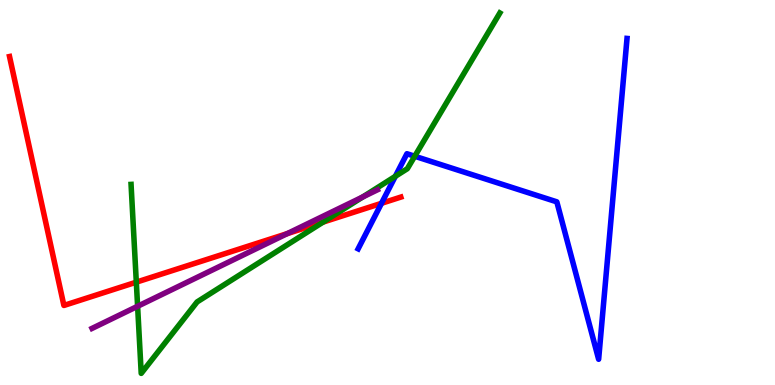[{'lines': ['blue', 'red'], 'intersections': [{'x': 4.92, 'y': 4.72}]}, {'lines': ['green', 'red'], 'intersections': [{'x': 1.76, 'y': 2.67}, {'x': 4.17, 'y': 4.23}]}, {'lines': ['purple', 'red'], 'intersections': [{'x': 3.71, 'y': 3.93}]}, {'lines': ['blue', 'green'], 'intersections': [{'x': 5.1, 'y': 5.42}, {'x': 5.35, 'y': 5.94}]}, {'lines': ['blue', 'purple'], 'intersections': []}, {'lines': ['green', 'purple'], 'intersections': [{'x': 1.78, 'y': 2.04}, {'x': 4.68, 'y': 4.88}]}]